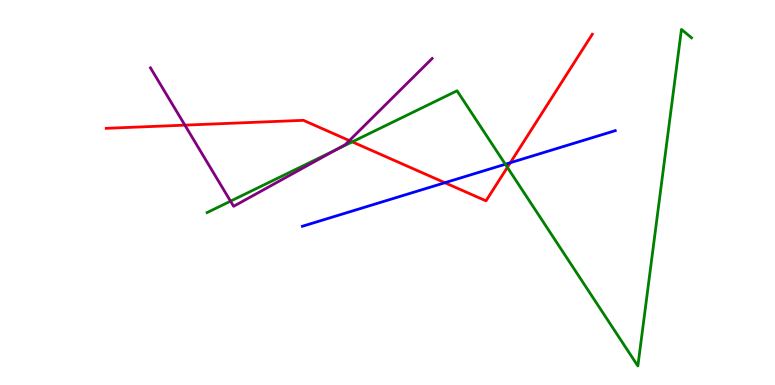[{'lines': ['blue', 'red'], 'intersections': [{'x': 5.74, 'y': 5.25}, {'x': 6.58, 'y': 5.77}]}, {'lines': ['green', 'red'], 'intersections': [{'x': 4.55, 'y': 6.32}, {'x': 6.55, 'y': 5.65}]}, {'lines': ['purple', 'red'], 'intersections': [{'x': 2.39, 'y': 6.75}, {'x': 4.51, 'y': 6.35}]}, {'lines': ['blue', 'green'], 'intersections': [{'x': 6.52, 'y': 5.73}]}, {'lines': ['blue', 'purple'], 'intersections': []}, {'lines': ['green', 'purple'], 'intersections': [{'x': 2.97, 'y': 4.78}, {'x': 4.33, 'y': 6.11}]}]